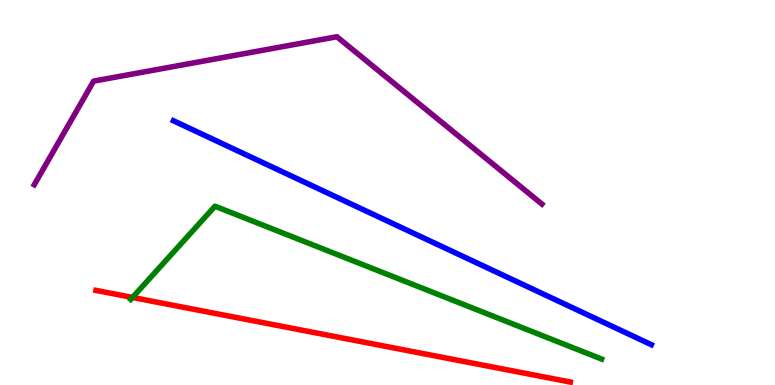[{'lines': ['blue', 'red'], 'intersections': []}, {'lines': ['green', 'red'], 'intersections': [{'x': 1.71, 'y': 2.27}]}, {'lines': ['purple', 'red'], 'intersections': []}, {'lines': ['blue', 'green'], 'intersections': []}, {'lines': ['blue', 'purple'], 'intersections': []}, {'lines': ['green', 'purple'], 'intersections': []}]